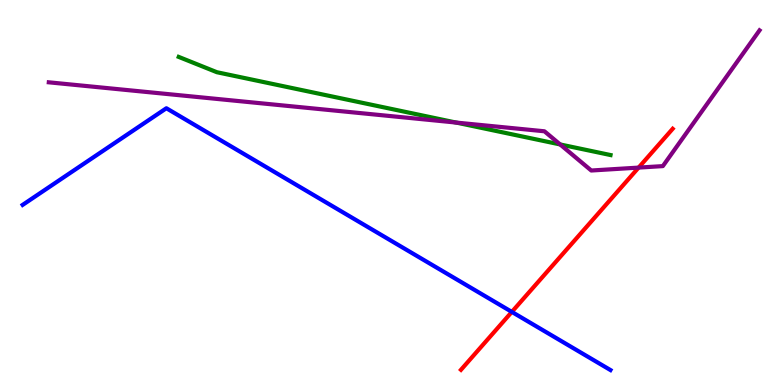[{'lines': ['blue', 'red'], 'intersections': [{'x': 6.6, 'y': 1.9}]}, {'lines': ['green', 'red'], 'intersections': []}, {'lines': ['purple', 'red'], 'intersections': [{'x': 8.24, 'y': 5.65}]}, {'lines': ['blue', 'green'], 'intersections': []}, {'lines': ['blue', 'purple'], 'intersections': []}, {'lines': ['green', 'purple'], 'intersections': [{'x': 5.89, 'y': 6.82}, {'x': 7.23, 'y': 6.25}]}]